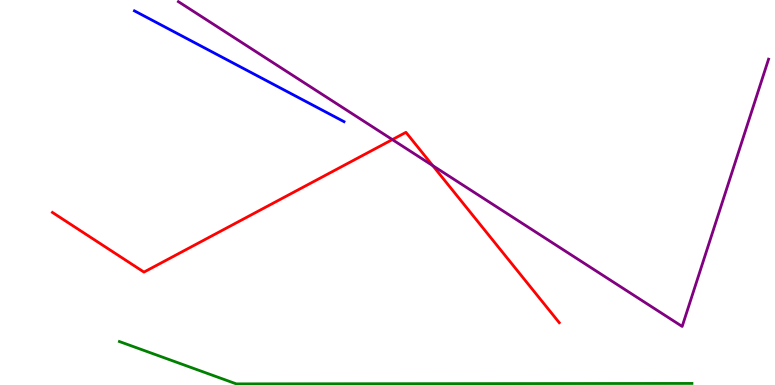[{'lines': ['blue', 'red'], 'intersections': []}, {'lines': ['green', 'red'], 'intersections': []}, {'lines': ['purple', 'red'], 'intersections': [{'x': 5.06, 'y': 6.37}, {'x': 5.58, 'y': 5.7}]}, {'lines': ['blue', 'green'], 'intersections': []}, {'lines': ['blue', 'purple'], 'intersections': []}, {'lines': ['green', 'purple'], 'intersections': []}]